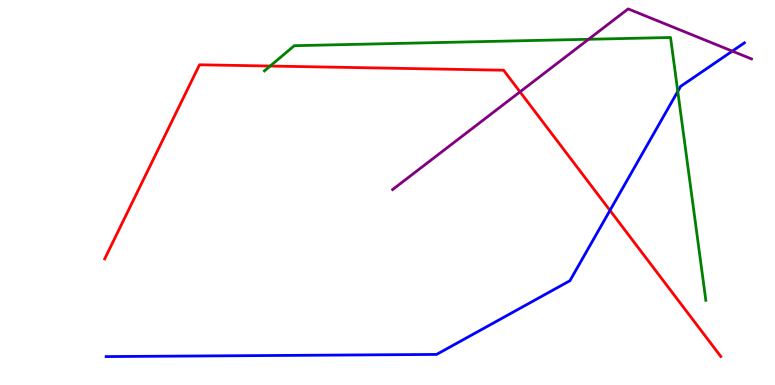[{'lines': ['blue', 'red'], 'intersections': [{'x': 7.87, 'y': 4.53}]}, {'lines': ['green', 'red'], 'intersections': [{'x': 3.49, 'y': 8.28}]}, {'lines': ['purple', 'red'], 'intersections': [{'x': 6.71, 'y': 7.61}]}, {'lines': ['blue', 'green'], 'intersections': [{'x': 8.75, 'y': 7.63}]}, {'lines': ['blue', 'purple'], 'intersections': [{'x': 9.45, 'y': 8.67}]}, {'lines': ['green', 'purple'], 'intersections': [{'x': 7.59, 'y': 8.98}]}]